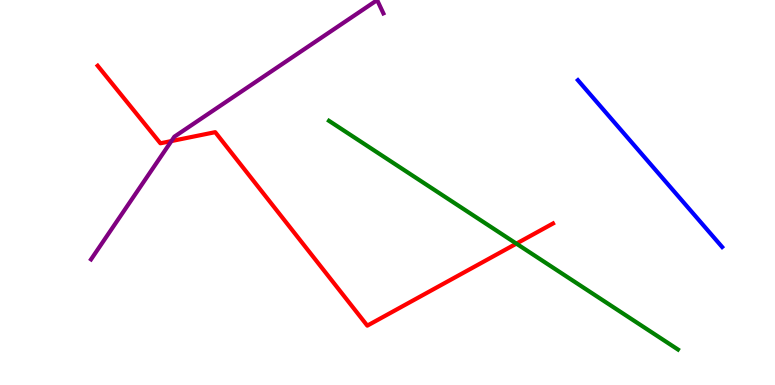[{'lines': ['blue', 'red'], 'intersections': []}, {'lines': ['green', 'red'], 'intersections': [{'x': 6.66, 'y': 3.67}]}, {'lines': ['purple', 'red'], 'intersections': [{'x': 2.21, 'y': 6.34}]}, {'lines': ['blue', 'green'], 'intersections': []}, {'lines': ['blue', 'purple'], 'intersections': []}, {'lines': ['green', 'purple'], 'intersections': []}]